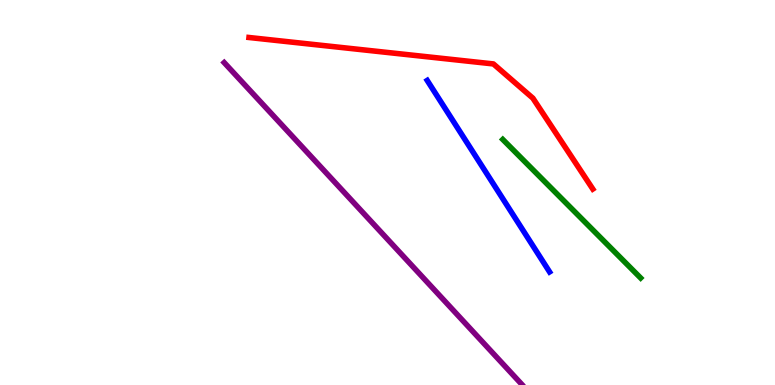[{'lines': ['blue', 'red'], 'intersections': []}, {'lines': ['green', 'red'], 'intersections': []}, {'lines': ['purple', 'red'], 'intersections': []}, {'lines': ['blue', 'green'], 'intersections': []}, {'lines': ['blue', 'purple'], 'intersections': []}, {'lines': ['green', 'purple'], 'intersections': []}]